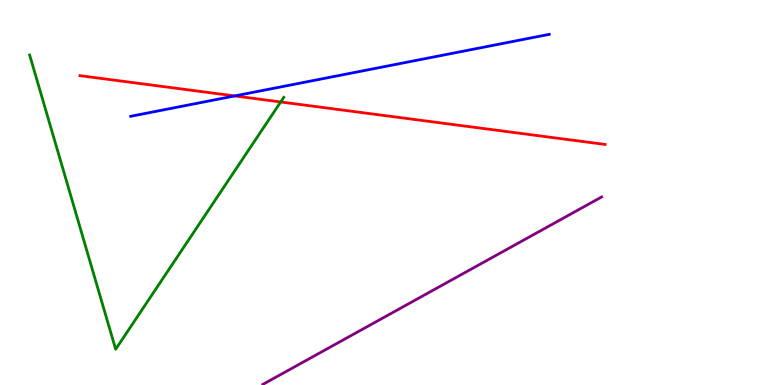[{'lines': ['blue', 'red'], 'intersections': [{'x': 3.03, 'y': 7.51}]}, {'lines': ['green', 'red'], 'intersections': [{'x': 3.62, 'y': 7.35}]}, {'lines': ['purple', 'red'], 'intersections': []}, {'lines': ['blue', 'green'], 'intersections': []}, {'lines': ['blue', 'purple'], 'intersections': []}, {'lines': ['green', 'purple'], 'intersections': []}]